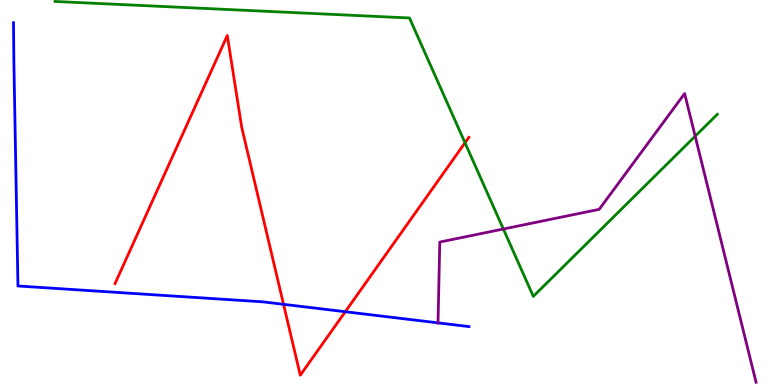[{'lines': ['blue', 'red'], 'intersections': [{'x': 3.66, 'y': 2.1}, {'x': 4.46, 'y': 1.9}]}, {'lines': ['green', 'red'], 'intersections': [{'x': 6.0, 'y': 6.29}]}, {'lines': ['purple', 'red'], 'intersections': []}, {'lines': ['blue', 'green'], 'intersections': []}, {'lines': ['blue', 'purple'], 'intersections': [{'x': 5.65, 'y': 1.61}]}, {'lines': ['green', 'purple'], 'intersections': [{'x': 6.49, 'y': 4.05}, {'x': 8.97, 'y': 6.46}]}]